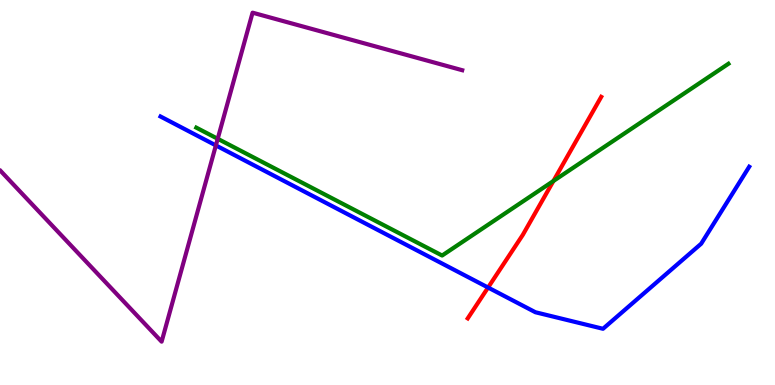[{'lines': ['blue', 'red'], 'intersections': [{'x': 6.3, 'y': 2.53}]}, {'lines': ['green', 'red'], 'intersections': [{'x': 7.14, 'y': 5.3}]}, {'lines': ['purple', 'red'], 'intersections': []}, {'lines': ['blue', 'green'], 'intersections': []}, {'lines': ['blue', 'purple'], 'intersections': [{'x': 2.79, 'y': 6.22}]}, {'lines': ['green', 'purple'], 'intersections': [{'x': 2.81, 'y': 6.4}]}]